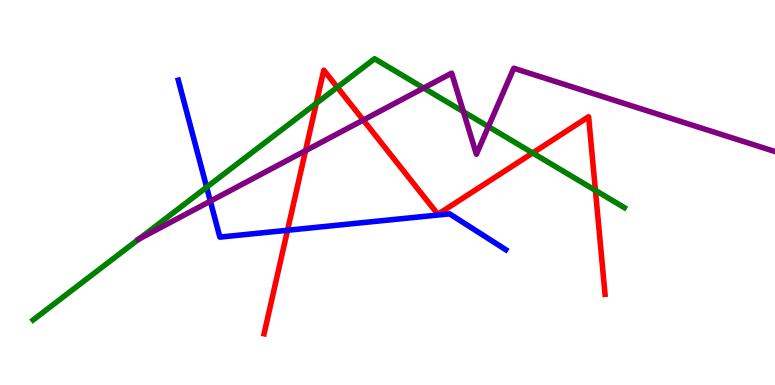[{'lines': ['blue', 'red'], 'intersections': [{'x': 3.71, 'y': 4.02}]}, {'lines': ['green', 'red'], 'intersections': [{'x': 4.08, 'y': 7.32}, {'x': 4.35, 'y': 7.73}, {'x': 6.87, 'y': 6.03}, {'x': 7.68, 'y': 5.06}]}, {'lines': ['purple', 'red'], 'intersections': [{'x': 3.94, 'y': 6.09}, {'x': 4.69, 'y': 6.88}]}, {'lines': ['blue', 'green'], 'intersections': [{'x': 2.67, 'y': 5.14}]}, {'lines': ['blue', 'purple'], 'intersections': [{'x': 2.71, 'y': 4.77}]}, {'lines': ['green', 'purple'], 'intersections': [{'x': 1.79, 'y': 3.79}, {'x': 5.47, 'y': 7.71}, {'x': 5.98, 'y': 7.1}, {'x': 6.3, 'y': 6.71}]}]